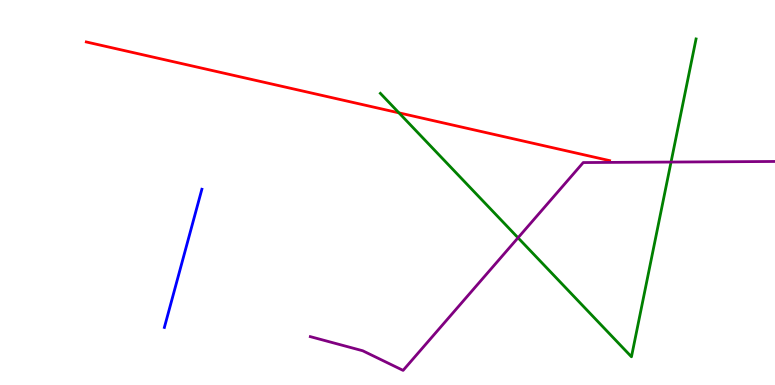[{'lines': ['blue', 'red'], 'intersections': []}, {'lines': ['green', 'red'], 'intersections': [{'x': 5.15, 'y': 7.07}]}, {'lines': ['purple', 'red'], 'intersections': []}, {'lines': ['blue', 'green'], 'intersections': []}, {'lines': ['blue', 'purple'], 'intersections': []}, {'lines': ['green', 'purple'], 'intersections': [{'x': 6.68, 'y': 3.82}, {'x': 8.66, 'y': 5.79}]}]